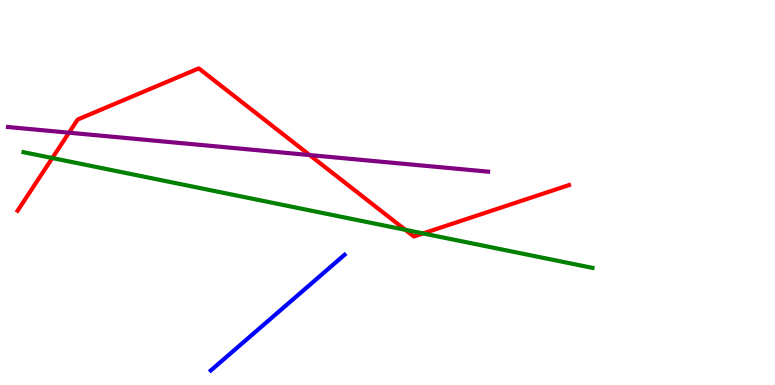[{'lines': ['blue', 'red'], 'intersections': []}, {'lines': ['green', 'red'], 'intersections': [{'x': 0.675, 'y': 5.9}, {'x': 5.23, 'y': 4.03}, {'x': 5.46, 'y': 3.94}]}, {'lines': ['purple', 'red'], 'intersections': [{'x': 0.89, 'y': 6.55}, {'x': 4.0, 'y': 5.97}]}, {'lines': ['blue', 'green'], 'intersections': []}, {'lines': ['blue', 'purple'], 'intersections': []}, {'lines': ['green', 'purple'], 'intersections': []}]